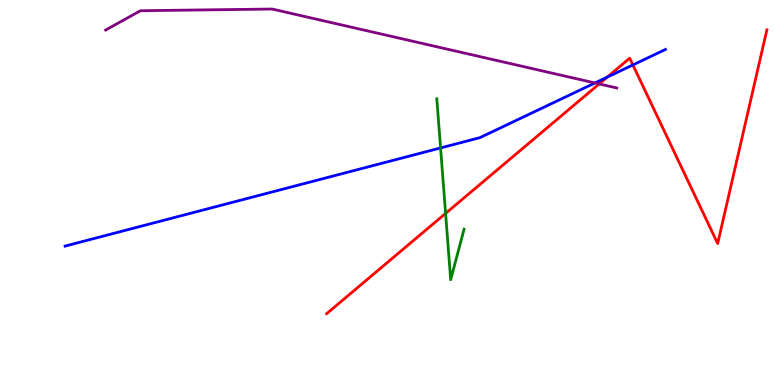[{'lines': ['blue', 'red'], 'intersections': [{'x': 7.84, 'y': 8.0}, {'x': 8.17, 'y': 8.31}]}, {'lines': ['green', 'red'], 'intersections': [{'x': 5.75, 'y': 4.46}]}, {'lines': ['purple', 'red'], 'intersections': [{'x': 7.73, 'y': 7.82}]}, {'lines': ['blue', 'green'], 'intersections': [{'x': 5.68, 'y': 6.16}]}, {'lines': ['blue', 'purple'], 'intersections': [{'x': 7.68, 'y': 7.85}]}, {'lines': ['green', 'purple'], 'intersections': []}]